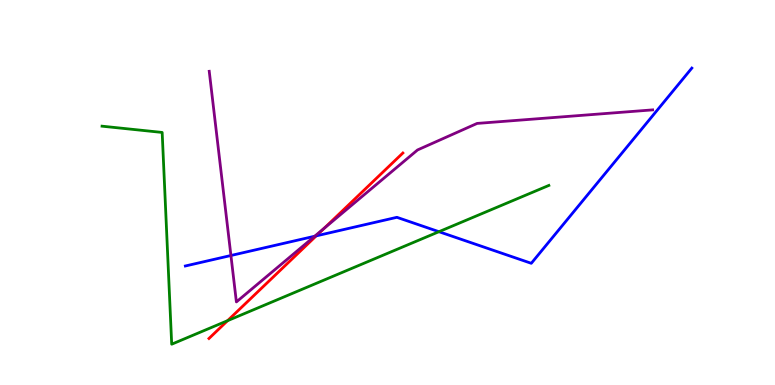[{'lines': ['blue', 'red'], 'intersections': [{'x': 4.08, 'y': 3.87}]}, {'lines': ['green', 'red'], 'intersections': [{'x': 2.94, 'y': 1.67}]}, {'lines': ['purple', 'red'], 'intersections': [{'x': 4.18, 'y': 4.07}]}, {'lines': ['blue', 'green'], 'intersections': [{'x': 5.66, 'y': 3.98}]}, {'lines': ['blue', 'purple'], 'intersections': [{'x': 2.98, 'y': 3.36}, {'x': 4.06, 'y': 3.86}]}, {'lines': ['green', 'purple'], 'intersections': []}]